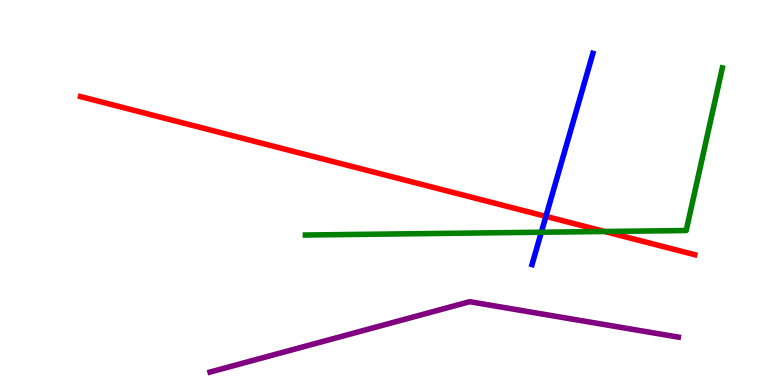[{'lines': ['blue', 'red'], 'intersections': [{'x': 7.04, 'y': 4.38}]}, {'lines': ['green', 'red'], 'intersections': [{'x': 7.8, 'y': 3.99}]}, {'lines': ['purple', 'red'], 'intersections': []}, {'lines': ['blue', 'green'], 'intersections': [{'x': 6.98, 'y': 3.97}]}, {'lines': ['blue', 'purple'], 'intersections': []}, {'lines': ['green', 'purple'], 'intersections': []}]